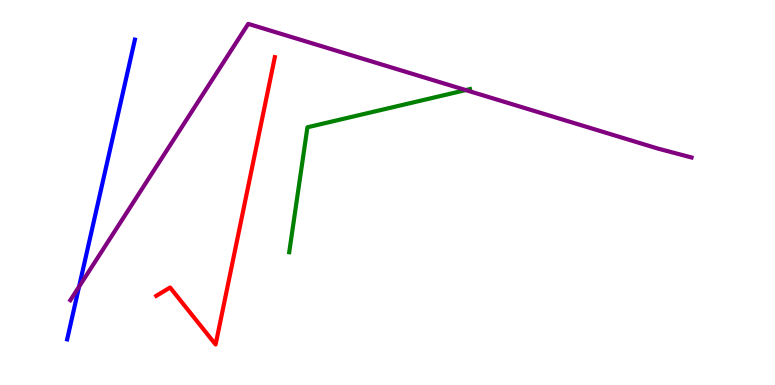[{'lines': ['blue', 'red'], 'intersections': []}, {'lines': ['green', 'red'], 'intersections': []}, {'lines': ['purple', 'red'], 'intersections': []}, {'lines': ['blue', 'green'], 'intersections': []}, {'lines': ['blue', 'purple'], 'intersections': [{'x': 1.02, 'y': 2.55}]}, {'lines': ['green', 'purple'], 'intersections': [{'x': 6.01, 'y': 7.66}]}]